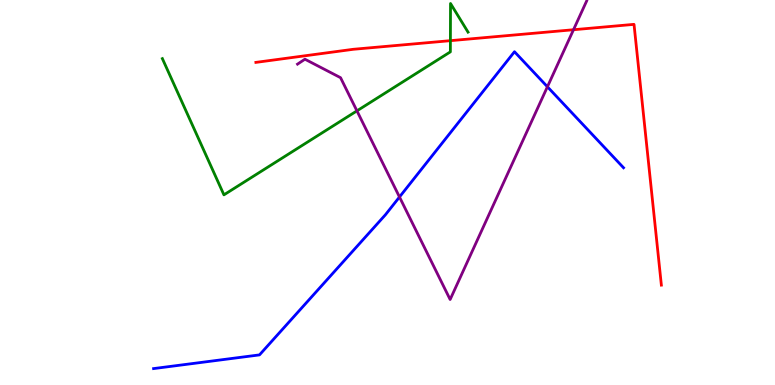[{'lines': ['blue', 'red'], 'intersections': []}, {'lines': ['green', 'red'], 'intersections': [{'x': 5.81, 'y': 8.94}]}, {'lines': ['purple', 'red'], 'intersections': [{'x': 7.4, 'y': 9.23}]}, {'lines': ['blue', 'green'], 'intersections': []}, {'lines': ['blue', 'purple'], 'intersections': [{'x': 5.15, 'y': 4.88}, {'x': 7.06, 'y': 7.75}]}, {'lines': ['green', 'purple'], 'intersections': [{'x': 4.61, 'y': 7.12}]}]